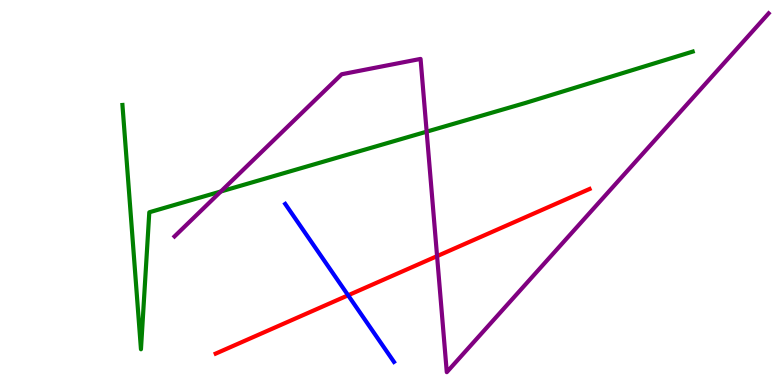[{'lines': ['blue', 'red'], 'intersections': [{'x': 4.49, 'y': 2.33}]}, {'lines': ['green', 'red'], 'intersections': []}, {'lines': ['purple', 'red'], 'intersections': [{'x': 5.64, 'y': 3.35}]}, {'lines': ['blue', 'green'], 'intersections': []}, {'lines': ['blue', 'purple'], 'intersections': []}, {'lines': ['green', 'purple'], 'intersections': [{'x': 2.85, 'y': 5.03}, {'x': 5.51, 'y': 6.58}]}]